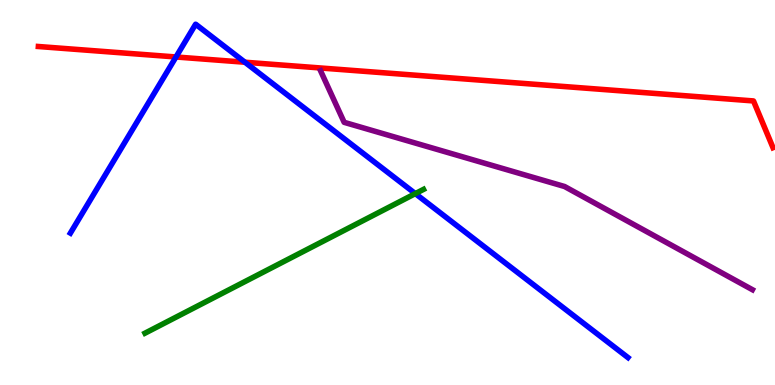[{'lines': ['blue', 'red'], 'intersections': [{'x': 2.27, 'y': 8.52}, {'x': 3.16, 'y': 8.38}]}, {'lines': ['green', 'red'], 'intersections': []}, {'lines': ['purple', 'red'], 'intersections': []}, {'lines': ['blue', 'green'], 'intersections': [{'x': 5.36, 'y': 4.97}]}, {'lines': ['blue', 'purple'], 'intersections': []}, {'lines': ['green', 'purple'], 'intersections': []}]